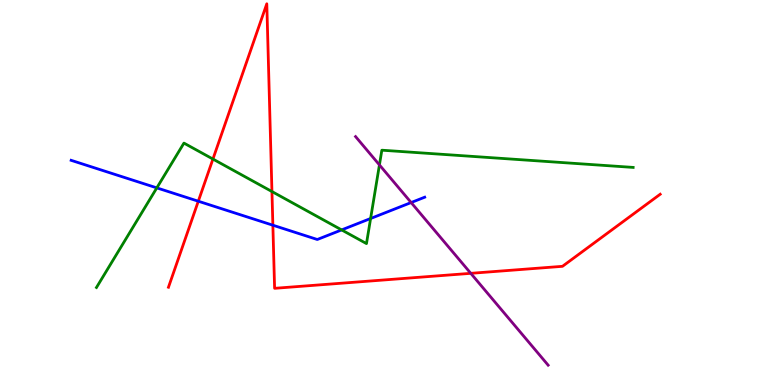[{'lines': ['blue', 'red'], 'intersections': [{'x': 2.56, 'y': 4.77}, {'x': 3.52, 'y': 4.15}]}, {'lines': ['green', 'red'], 'intersections': [{'x': 2.75, 'y': 5.87}, {'x': 3.51, 'y': 5.02}]}, {'lines': ['purple', 'red'], 'intersections': [{'x': 6.07, 'y': 2.9}]}, {'lines': ['blue', 'green'], 'intersections': [{'x': 2.02, 'y': 5.12}, {'x': 4.41, 'y': 4.03}, {'x': 4.78, 'y': 4.32}]}, {'lines': ['blue', 'purple'], 'intersections': [{'x': 5.31, 'y': 4.74}]}, {'lines': ['green', 'purple'], 'intersections': [{'x': 4.9, 'y': 5.72}]}]